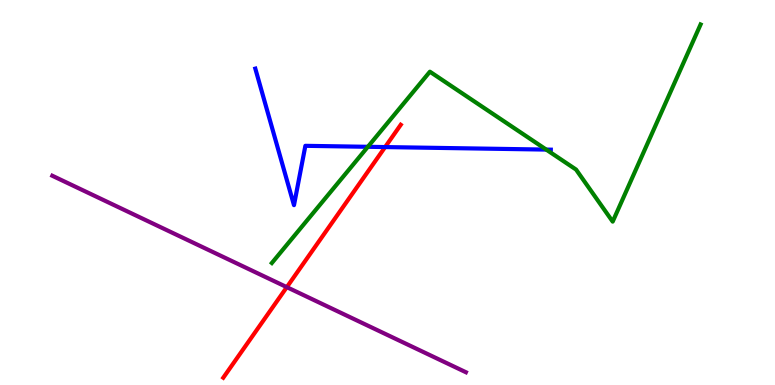[{'lines': ['blue', 'red'], 'intersections': [{'x': 4.97, 'y': 6.18}]}, {'lines': ['green', 'red'], 'intersections': []}, {'lines': ['purple', 'red'], 'intersections': [{'x': 3.7, 'y': 2.54}]}, {'lines': ['blue', 'green'], 'intersections': [{'x': 4.75, 'y': 6.19}, {'x': 7.05, 'y': 6.11}]}, {'lines': ['blue', 'purple'], 'intersections': []}, {'lines': ['green', 'purple'], 'intersections': []}]